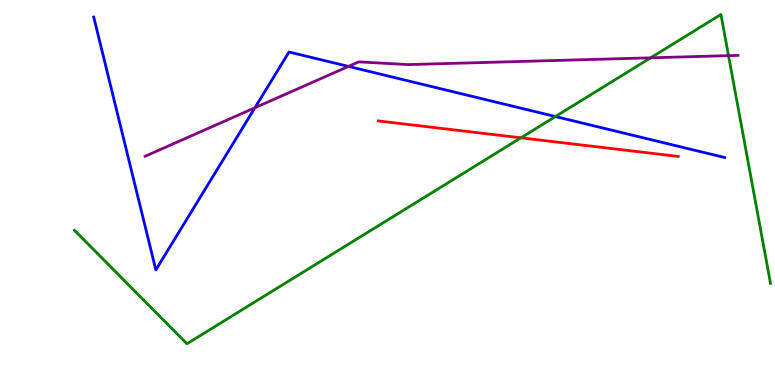[{'lines': ['blue', 'red'], 'intersections': []}, {'lines': ['green', 'red'], 'intersections': [{'x': 6.72, 'y': 6.42}]}, {'lines': ['purple', 'red'], 'intersections': []}, {'lines': ['blue', 'green'], 'intersections': [{'x': 7.17, 'y': 6.97}]}, {'lines': ['blue', 'purple'], 'intersections': [{'x': 3.29, 'y': 7.2}, {'x': 4.5, 'y': 8.28}]}, {'lines': ['green', 'purple'], 'intersections': [{'x': 8.4, 'y': 8.5}, {'x': 9.4, 'y': 8.55}]}]